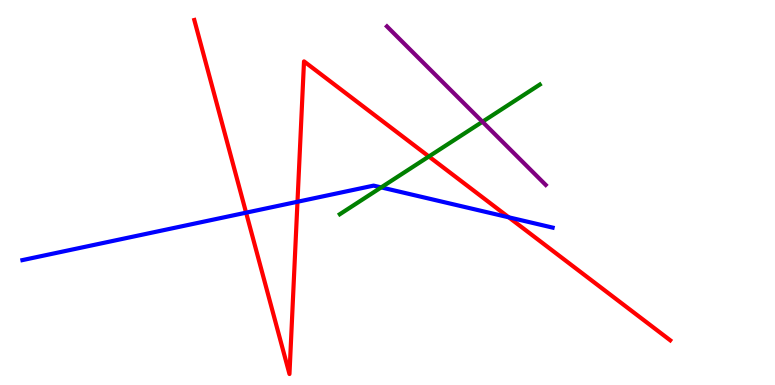[{'lines': ['blue', 'red'], 'intersections': [{'x': 3.18, 'y': 4.48}, {'x': 3.84, 'y': 4.76}, {'x': 6.56, 'y': 4.36}]}, {'lines': ['green', 'red'], 'intersections': [{'x': 5.53, 'y': 5.94}]}, {'lines': ['purple', 'red'], 'intersections': []}, {'lines': ['blue', 'green'], 'intersections': [{'x': 4.92, 'y': 5.13}]}, {'lines': ['blue', 'purple'], 'intersections': []}, {'lines': ['green', 'purple'], 'intersections': [{'x': 6.23, 'y': 6.84}]}]